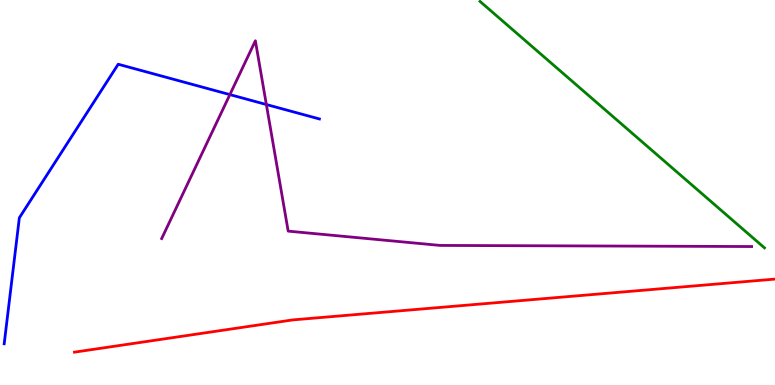[{'lines': ['blue', 'red'], 'intersections': []}, {'lines': ['green', 'red'], 'intersections': []}, {'lines': ['purple', 'red'], 'intersections': []}, {'lines': ['blue', 'green'], 'intersections': []}, {'lines': ['blue', 'purple'], 'intersections': [{'x': 2.97, 'y': 7.54}, {'x': 3.44, 'y': 7.29}]}, {'lines': ['green', 'purple'], 'intersections': []}]